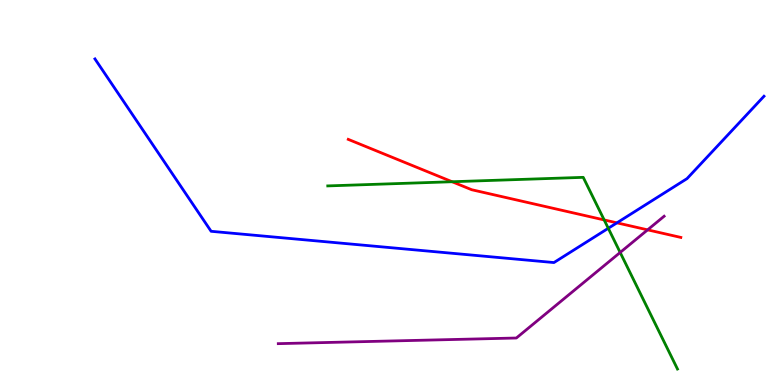[{'lines': ['blue', 'red'], 'intersections': [{'x': 7.96, 'y': 4.21}]}, {'lines': ['green', 'red'], 'intersections': [{'x': 5.83, 'y': 5.28}, {'x': 7.8, 'y': 4.29}]}, {'lines': ['purple', 'red'], 'intersections': [{'x': 8.36, 'y': 4.03}]}, {'lines': ['blue', 'green'], 'intersections': [{'x': 7.85, 'y': 4.07}]}, {'lines': ['blue', 'purple'], 'intersections': []}, {'lines': ['green', 'purple'], 'intersections': [{'x': 8.0, 'y': 3.44}]}]